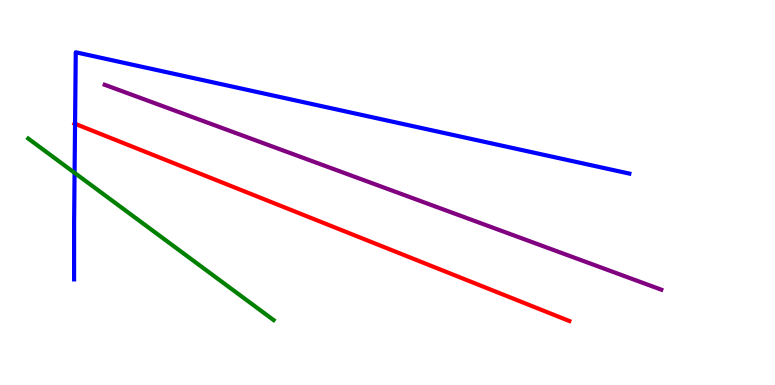[{'lines': ['blue', 'red'], 'intersections': [{'x': 0.969, 'y': 6.78}]}, {'lines': ['green', 'red'], 'intersections': []}, {'lines': ['purple', 'red'], 'intersections': []}, {'lines': ['blue', 'green'], 'intersections': [{'x': 0.962, 'y': 5.51}]}, {'lines': ['blue', 'purple'], 'intersections': []}, {'lines': ['green', 'purple'], 'intersections': []}]